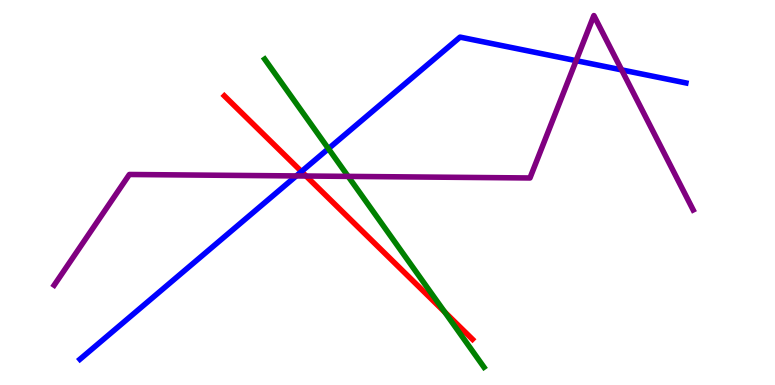[{'lines': ['blue', 'red'], 'intersections': [{'x': 3.89, 'y': 5.54}]}, {'lines': ['green', 'red'], 'intersections': [{'x': 5.74, 'y': 1.9}]}, {'lines': ['purple', 'red'], 'intersections': [{'x': 3.95, 'y': 5.43}]}, {'lines': ['blue', 'green'], 'intersections': [{'x': 4.24, 'y': 6.14}]}, {'lines': ['blue', 'purple'], 'intersections': [{'x': 3.82, 'y': 5.43}, {'x': 7.43, 'y': 8.42}, {'x': 8.02, 'y': 8.18}]}, {'lines': ['green', 'purple'], 'intersections': [{'x': 4.49, 'y': 5.42}]}]